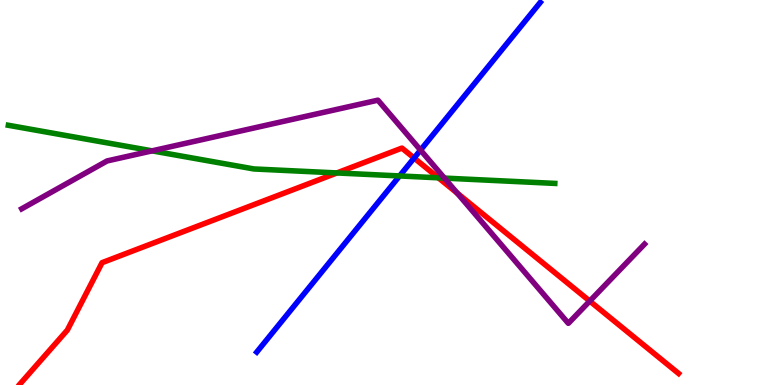[{'lines': ['blue', 'red'], 'intersections': [{'x': 5.34, 'y': 5.9}]}, {'lines': ['green', 'red'], 'intersections': [{'x': 4.35, 'y': 5.51}, {'x': 5.66, 'y': 5.38}]}, {'lines': ['purple', 'red'], 'intersections': [{'x': 5.9, 'y': 4.98}, {'x': 7.61, 'y': 2.18}]}, {'lines': ['blue', 'green'], 'intersections': [{'x': 5.16, 'y': 5.43}]}, {'lines': ['blue', 'purple'], 'intersections': [{'x': 5.43, 'y': 6.1}]}, {'lines': ['green', 'purple'], 'intersections': [{'x': 1.96, 'y': 6.08}, {'x': 5.73, 'y': 5.37}]}]